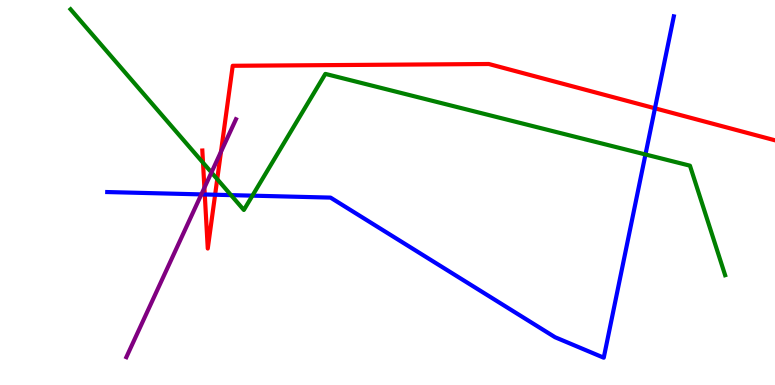[{'lines': ['blue', 'red'], 'intersections': [{'x': 2.64, 'y': 4.95}, {'x': 2.78, 'y': 4.94}, {'x': 8.45, 'y': 7.19}]}, {'lines': ['green', 'red'], 'intersections': [{'x': 2.62, 'y': 5.77}, {'x': 2.8, 'y': 5.35}]}, {'lines': ['purple', 'red'], 'intersections': [{'x': 2.64, 'y': 5.12}, {'x': 2.85, 'y': 6.06}]}, {'lines': ['blue', 'green'], 'intersections': [{'x': 2.98, 'y': 4.93}, {'x': 3.26, 'y': 4.92}, {'x': 8.33, 'y': 5.99}]}, {'lines': ['blue', 'purple'], 'intersections': [{'x': 2.6, 'y': 4.95}]}, {'lines': ['green', 'purple'], 'intersections': [{'x': 2.73, 'y': 5.52}]}]